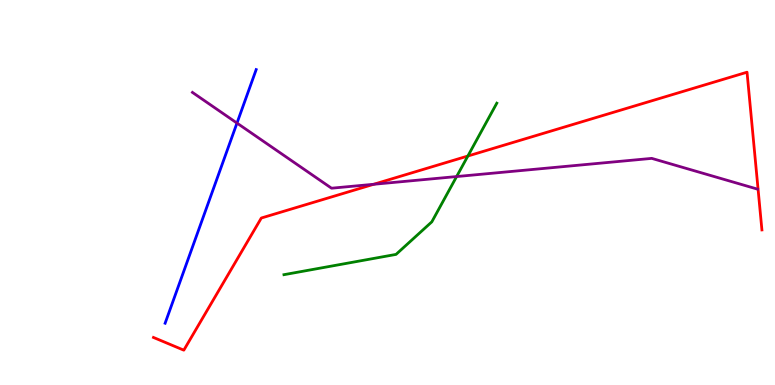[{'lines': ['blue', 'red'], 'intersections': []}, {'lines': ['green', 'red'], 'intersections': [{'x': 6.04, 'y': 5.95}]}, {'lines': ['purple', 'red'], 'intersections': [{'x': 4.82, 'y': 5.21}]}, {'lines': ['blue', 'green'], 'intersections': []}, {'lines': ['blue', 'purple'], 'intersections': [{'x': 3.06, 'y': 6.8}]}, {'lines': ['green', 'purple'], 'intersections': [{'x': 5.89, 'y': 5.41}]}]